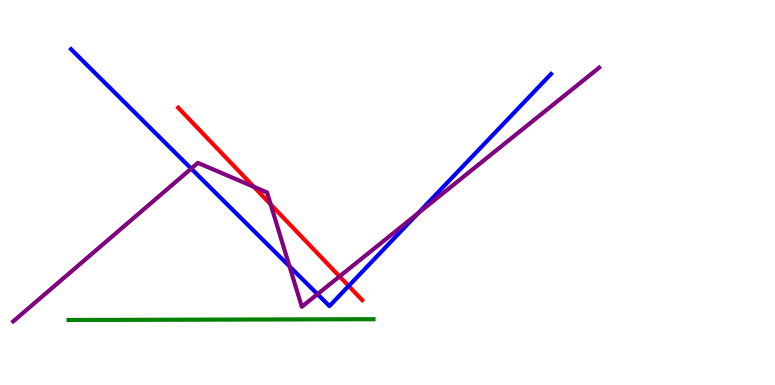[{'lines': ['blue', 'red'], 'intersections': [{'x': 4.5, 'y': 2.57}]}, {'lines': ['green', 'red'], 'intersections': []}, {'lines': ['purple', 'red'], 'intersections': [{'x': 3.28, 'y': 5.15}, {'x': 3.49, 'y': 4.69}, {'x': 4.38, 'y': 2.82}]}, {'lines': ['blue', 'green'], 'intersections': []}, {'lines': ['blue', 'purple'], 'intersections': [{'x': 2.47, 'y': 5.62}, {'x': 3.74, 'y': 3.08}, {'x': 4.1, 'y': 2.36}, {'x': 5.39, 'y': 4.46}]}, {'lines': ['green', 'purple'], 'intersections': []}]